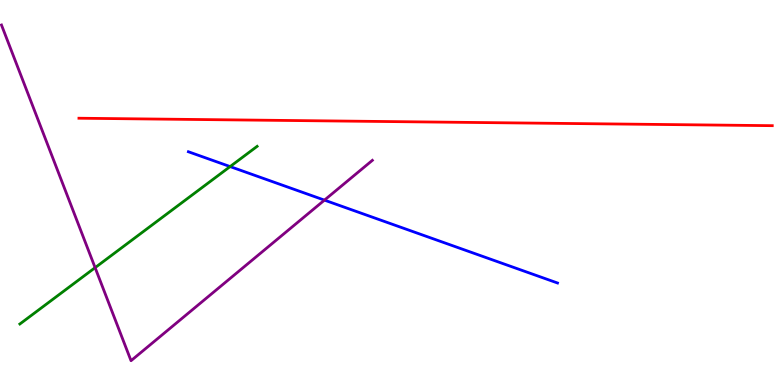[{'lines': ['blue', 'red'], 'intersections': []}, {'lines': ['green', 'red'], 'intersections': []}, {'lines': ['purple', 'red'], 'intersections': []}, {'lines': ['blue', 'green'], 'intersections': [{'x': 2.97, 'y': 5.67}]}, {'lines': ['blue', 'purple'], 'intersections': [{'x': 4.19, 'y': 4.8}]}, {'lines': ['green', 'purple'], 'intersections': [{'x': 1.23, 'y': 3.05}]}]